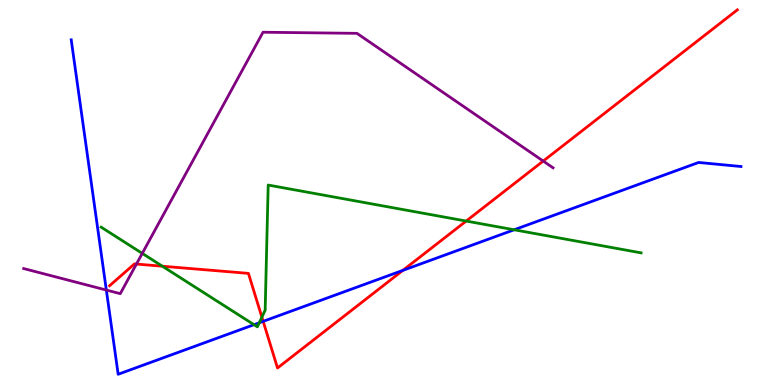[{'lines': ['blue', 'red'], 'intersections': [{'x': 3.4, 'y': 1.65}, {'x': 5.2, 'y': 2.98}]}, {'lines': ['green', 'red'], 'intersections': [{'x': 2.1, 'y': 3.09}, {'x': 3.38, 'y': 1.76}, {'x': 6.02, 'y': 4.26}]}, {'lines': ['purple', 'red'], 'intersections': [{'x': 1.76, 'y': 3.14}, {'x': 7.01, 'y': 5.82}]}, {'lines': ['blue', 'green'], 'intersections': [{'x': 3.28, 'y': 1.57}, {'x': 3.35, 'y': 1.62}, {'x': 6.63, 'y': 4.03}]}, {'lines': ['blue', 'purple'], 'intersections': [{'x': 1.37, 'y': 2.47}]}, {'lines': ['green', 'purple'], 'intersections': [{'x': 1.84, 'y': 3.42}]}]